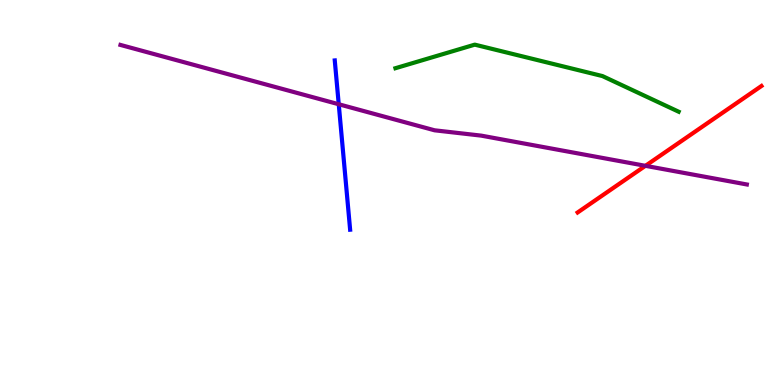[{'lines': ['blue', 'red'], 'intersections': []}, {'lines': ['green', 'red'], 'intersections': []}, {'lines': ['purple', 'red'], 'intersections': [{'x': 8.33, 'y': 5.69}]}, {'lines': ['blue', 'green'], 'intersections': []}, {'lines': ['blue', 'purple'], 'intersections': [{'x': 4.37, 'y': 7.29}]}, {'lines': ['green', 'purple'], 'intersections': []}]